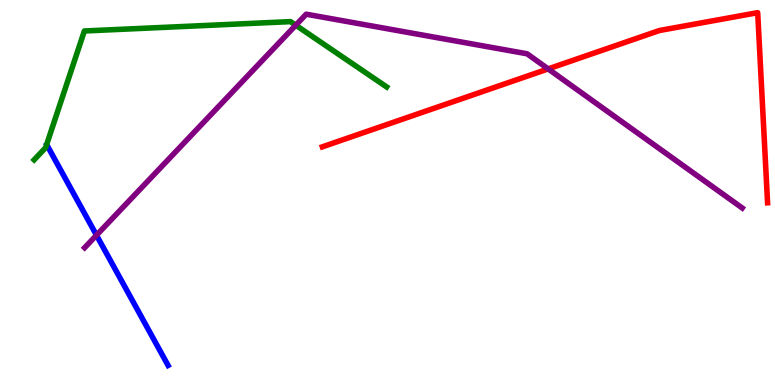[{'lines': ['blue', 'red'], 'intersections': []}, {'lines': ['green', 'red'], 'intersections': []}, {'lines': ['purple', 'red'], 'intersections': [{'x': 7.07, 'y': 8.21}]}, {'lines': ['blue', 'green'], 'intersections': []}, {'lines': ['blue', 'purple'], 'intersections': [{'x': 1.25, 'y': 3.89}]}, {'lines': ['green', 'purple'], 'intersections': [{'x': 3.82, 'y': 9.35}]}]